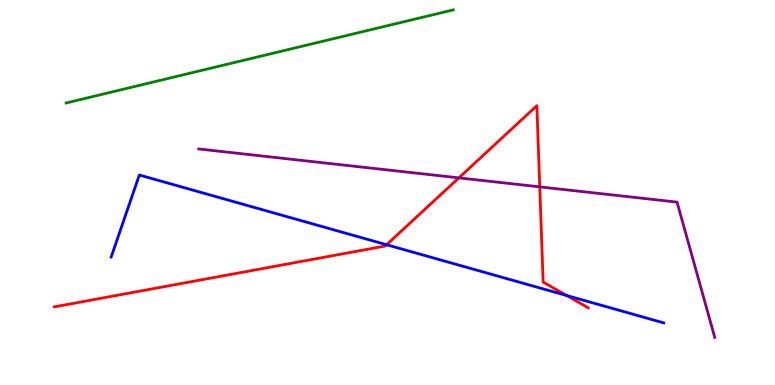[{'lines': ['blue', 'red'], 'intersections': [{'x': 4.99, 'y': 3.64}, {'x': 7.31, 'y': 2.32}]}, {'lines': ['green', 'red'], 'intersections': []}, {'lines': ['purple', 'red'], 'intersections': [{'x': 5.92, 'y': 5.38}, {'x': 6.96, 'y': 5.15}]}, {'lines': ['blue', 'green'], 'intersections': []}, {'lines': ['blue', 'purple'], 'intersections': []}, {'lines': ['green', 'purple'], 'intersections': []}]